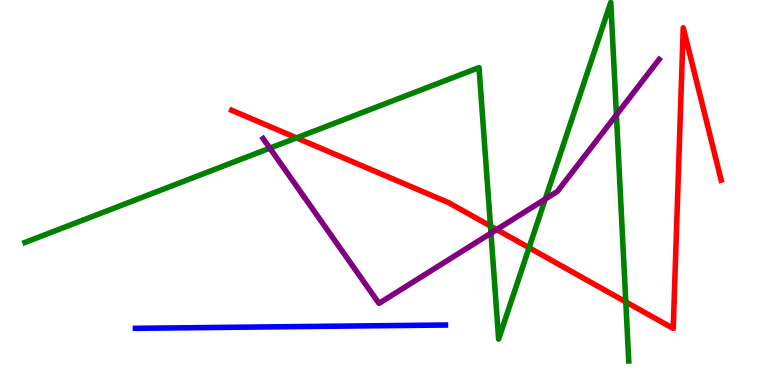[{'lines': ['blue', 'red'], 'intersections': []}, {'lines': ['green', 'red'], 'intersections': [{'x': 3.83, 'y': 6.42}, {'x': 6.33, 'y': 4.13}, {'x': 6.83, 'y': 3.57}, {'x': 8.07, 'y': 2.16}]}, {'lines': ['purple', 'red'], 'intersections': [{'x': 6.41, 'y': 4.04}]}, {'lines': ['blue', 'green'], 'intersections': []}, {'lines': ['blue', 'purple'], 'intersections': []}, {'lines': ['green', 'purple'], 'intersections': [{'x': 3.48, 'y': 6.15}, {'x': 6.34, 'y': 3.94}, {'x': 7.04, 'y': 4.83}, {'x': 7.95, 'y': 7.02}]}]